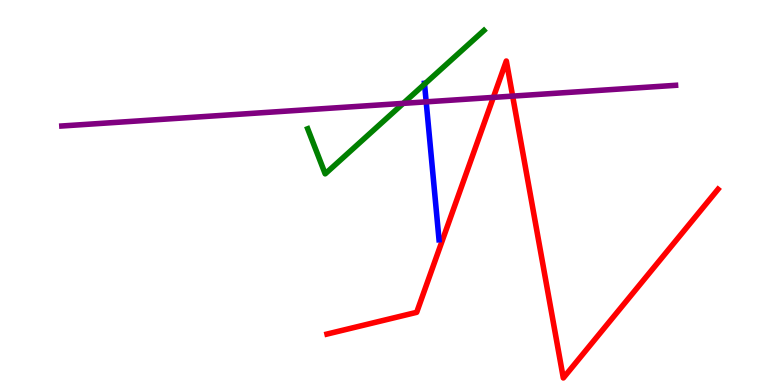[{'lines': ['blue', 'red'], 'intersections': []}, {'lines': ['green', 'red'], 'intersections': []}, {'lines': ['purple', 'red'], 'intersections': [{'x': 6.37, 'y': 7.47}, {'x': 6.61, 'y': 7.5}]}, {'lines': ['blue', 'green'], 'intersections': [{'x': 5.48, 'y': 7.81}]}, {'lines': ['blue', 'purple'], 'intersections': [{'x': 5.5, 'y': 7.35}]}, {'lines': ['green', 'purple'], 'intersections': [{'x': 5.2, 'y': 7.32}]}]